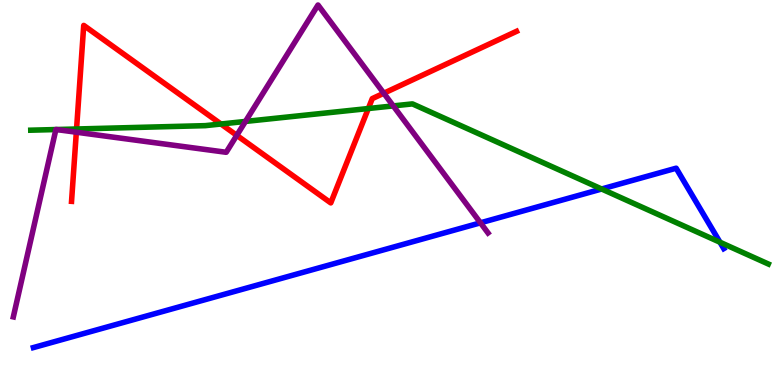[{'lines': ['blue', 'red'], 'intersections': []}, {'lines': ['green', 'red'], 'intersections': [{'x': 0.988, 'y': 6.65}, {'x': 2.85, 'y': 6.78}, {'x': 4.75, 'y': 7.18}]}, {'lines': ['purple', 'red'], 'intersections': [{'x': 0.985, 'y': 6.57}, {'x': 3.06, 'y': 6.48}, {'x': 4.95, 'y': 7.58}]}, {'lines': ['blue', 'green'], 'intersections': [{'x': 7.76, 'y': 5.09}, {'x': 9.29, 'y': 3.71}]}, {'lines': ['blue', 'purple'], 'intersections': [{'x': 6.2, 'y': 4.21}]}, {'lines': ['green', 'purple'], 'intersections': [{'x': 0.721, 'y': 6.64}, {'x': 0.727, 'y': 6.64}, {'x': 3.17, 'y': 6.85}, {'x': 5.07, 'y': 7.25}]}]